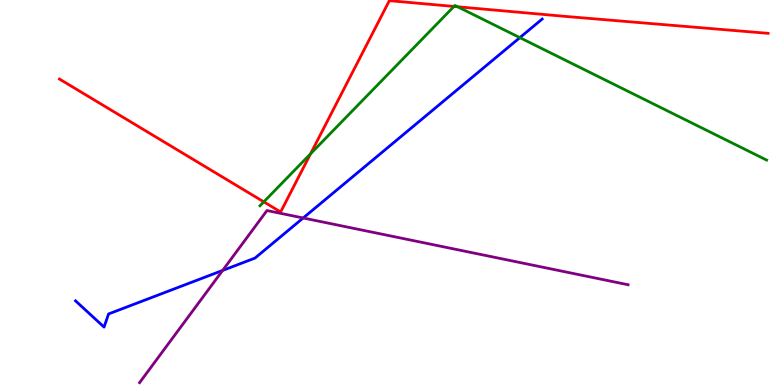[{'lines': ['blue', 'red'], 'intersections': []}, {'lines': ['green', 'red'], 'intersections': [{'x': 3.4, 'y': 4.76}, {'x': 4.01, 'y': 6.0}, {'x': 5.86, 'y': 9.83}, {'x': 5.91, 'y': 9.82}]}, {'lines': ['purple', 'red'], 'intersections': []}, {'lines': ['blue', 'green'], 'intersections': [{'x': 6.71, 'y': 9.02}]}, {'lines': ['blue', 'purple'], 'intersections': [{'x': 2.87, 'y': 2.98}, {'x': 3.91, 'y': 4.34}]}, {'lines': ['green', 'purple'], 'intersections': []}]